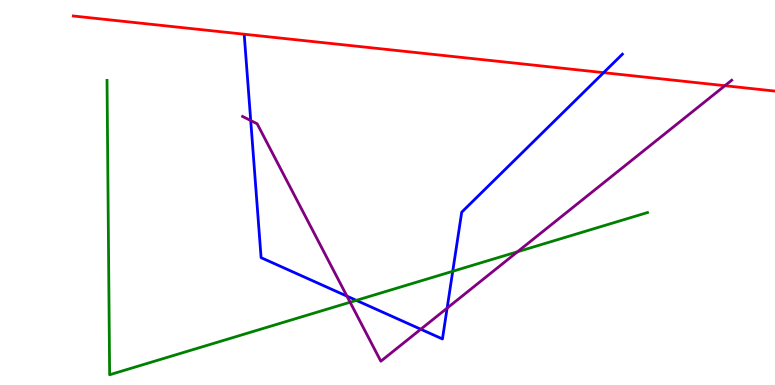[{'lines': ['blue', 'red'], 'intersections': [{'x': 7.79, 'y': 8.11}]}, {'lines': ['green', 'red'], 'intersections': []}, {'lines': ['purple', 'red'], 'intersections': [{'x': 9.35, 'y': 7.77}]}, {'lines': ['blue', 'green'], 'intersections': [{'x': 4.6, 'y': 2.2}, {'x': 5.84, 'y': 2.95}]}, {'lines': ['blue', 'purple'], 'intersections': [{'x': 3.24, 'y': 6.87}, {'x': 4.48, 'y': 2.31}, {'x': 5.43, 'y': 1.45}, {'x': 5.77, 'y': 2.0}]}, {'lines': ['green', 'purple'], 'intersections': [{'x': 4.52, 'y': 2.15}, {'x': 6.68, 'y': 3.46}]}]